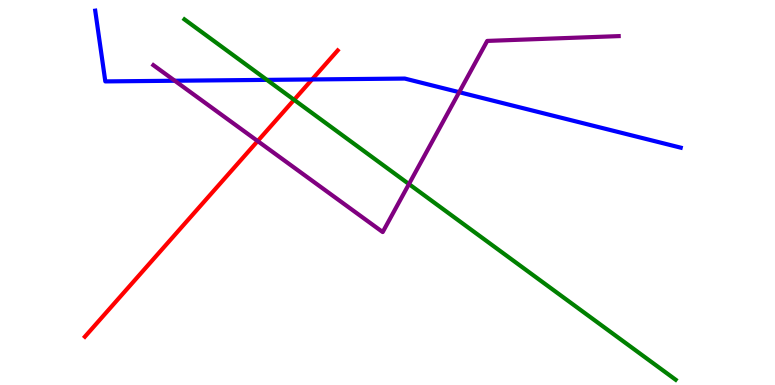[{'lines': ['blue', 'red'], 'intersections': [{'x': 4.03, 'y': 7.94}]}, {'lines': ['green', 'red'], 'intersections': [{'x': 3.79, 'y': 7.41}]}, {'lines': ['purple', 'red'], 'intersections': [{'x': 3.32, 'y': 6.34}]}, {'lines': ['blue', 'green'], 'intersections': [{'x': 3.44, 'y': 7.93}]}, {'lines': ['blue', 'purple'], 'intersections': [{'x': 2.26, 'y': 7.9}, {'x': 5.93, 'y': 7.61}]}, {'lines': ['green', 'purple'], 'intersections': [{'x': 5.28, 'y': 5.22}]}]